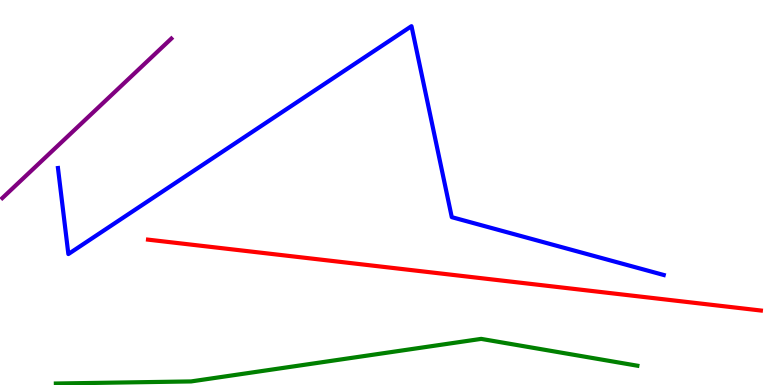[{'lines': ['blue', 'red'], 'intersections': []}, {'lines': ['green', 'red'], 'intersections': []}, {'lines': ['purple', 'red'], 'intersections': []}, {'lines': ['blue', 'green'], 'intersections': []}, {'lines': ['blue', 'purple'], 'intersections': []}, {'lines': ['green', 'purple'], 'intersections': []}]